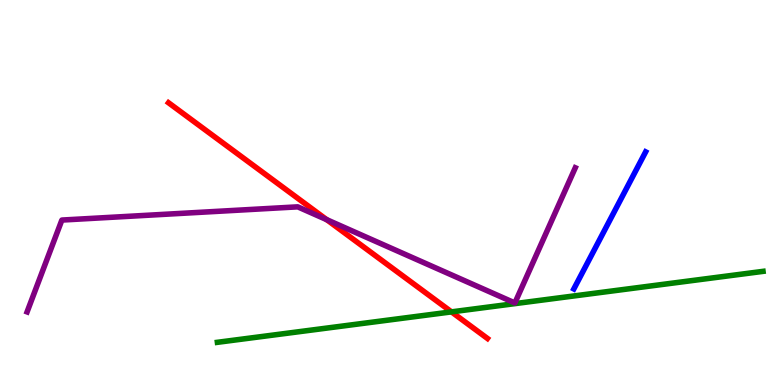[{'lines': ['blue', 'red'], 'intersections': []}, {'lines': ['green', 'red'], 'intersections': [{'x': 5.83, 'y': 1.9}]}, {'lines': ['purple', 'red'], 'intersections': [{'x': 4.22, 'y': 4.29}]}, {'lines': ['blue', 'green'], 'intersections': []}, {'lines': ['blue', 'purple'], 'intersections': []}, {'lines': ['green', 'purple'], 'intersections': []}]